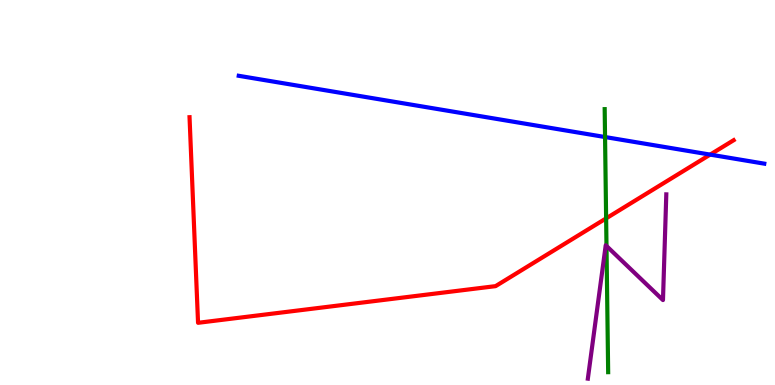[{'lines': ['blue', 'red'], 'intersections': [{'x': 9.16, 'y': 5.98}]}, {'lines': ['green', 'red'], 'intersections': [{'x': 7.82, 'y': 4.33}]}, {'lines': ['purple', 'red'], 'intersections': []}, {'lines': ['blue', 'green'], 'intersections': [{'x': 7.81, 'y': 6.44}]}, {'lines': ['blue', 'purple'], 'intersections': []}, {'lines': ['green', 'purple'], 'intersections': [{'x': 7.83, 'y': 3.61}]}]